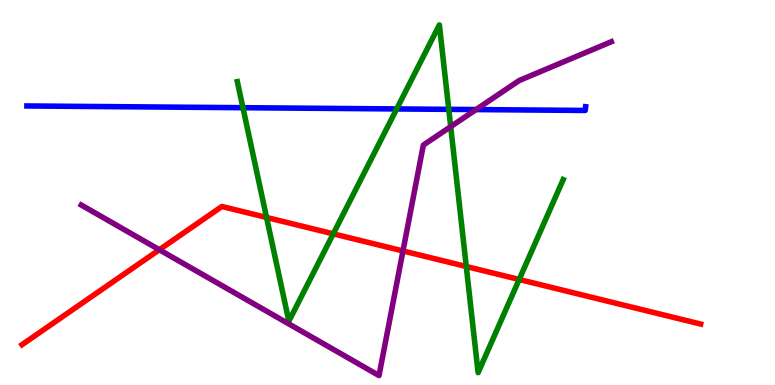[{'lines': ['blue', 'red'], 'intersections': []}, {'lines': ['green', 'red'], 'intersections': [{'x': 3.44, 'y': 4.35}, {'x': 4.3, 'y': 3.93}, {'x': 6.02, 'y': 3.08}, {'x': 6.7, 'y': 2.74}]}, {'lines': ['purple', 'red'], 'intersections': [{'x': 2.06, 'y': 3.51}, {'x': 5.2, 'y': 3.48}]}, {'lines': ['blue', 'green'], 'intersections': [{'x': 3.13, 'y': 7.2}, {'x': 5.12, 'y': 7.17}, {'x': 5.79, 'y': 7.16}]}, {'lines': ['blue', 'purple'], 'intersections': [{'x': 6.14, 'y': 7.15}]}, {'lines': ['green', 'purple'], 'intersections': [{'x': 5.82, 'y': 6.71}]}]